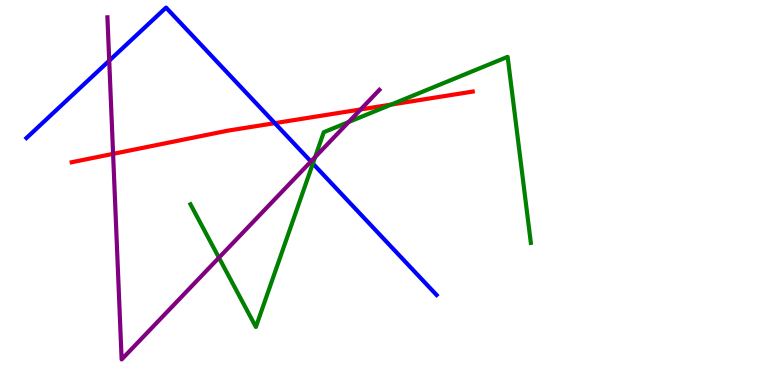[{'lines': ['blue', 'red'], 'intersections': [{'x': 3.55, 'y': 6.8}]}, {'lines': ['green', 'red'], 'intersections': [{'x': 5.05, 'y': 7.28}]}, {'lines': ['purple', 'red'], 'intersections': [{'x': 1.46, 'y': 6.0}, {'x': 4.65, 'y': 7.16}]}, {'lines': ['blue', 'green'], 'intersections': [{'x': 4.04, 'y': 5.75}]}, {'lines': ['blue', 'purple'], 'intersections': [{'x': 1.41, 'y': 8.42}, {'x': 4.01, 'y': 5.81}]}, {'lines': ['green', 'purple'], 'intersections': [{'x': 2.83, 'y': 3.31}, {'x': 4.07, 'y': 5.92}, {'x': 4.5, 'y': 6.83}]}]